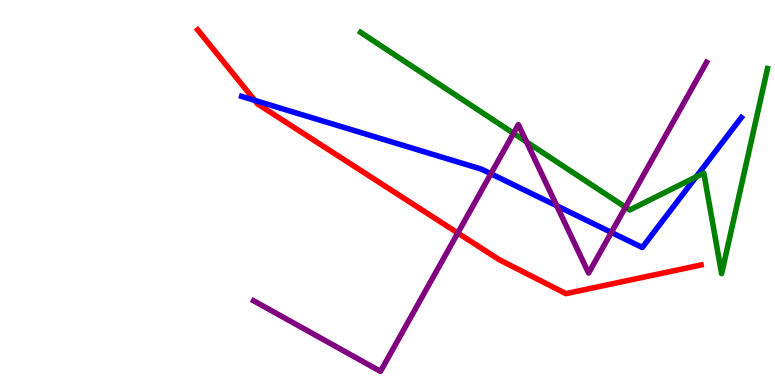[{'lines': ['blue', 'red'], 'intersections': [{'x': 3.29, 'y': 7.39}]}, {'lines': ['green', 'red'], 'intersections': []}, {'lines': ['purple', 'red'], 'intersections': [{'x': 5.91, 'y': 3.95}]}, {'lines': ['blue', 'green'], 'intersections': [{'x': 8.98, 'y': 5.4}]}, {'lines': ['blue', 'purple'], 'intersections': [{'x': 6.33, 'y': 5.49}, {'x': 7.18, 'y': 4.65}, {'x': 7.89, 'y': 3.96}]}, {'lines': ['green', 'purple'], 'intersections': [{'x': 6.63, 'y': 6.54}, {'x': 6.79, 'y': 6.31}, {'x': 8.07, 'y': 4.62}]}]